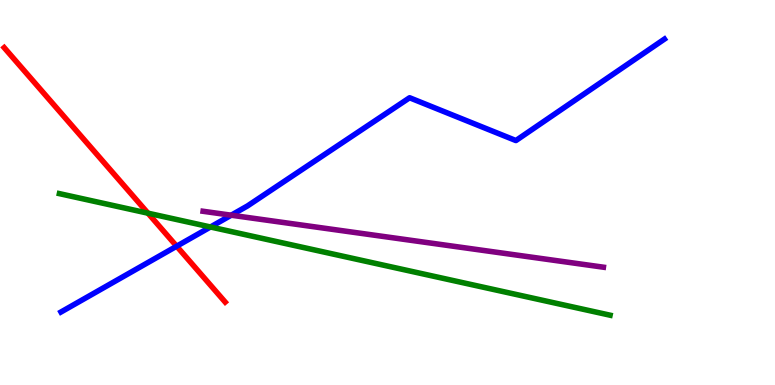[{'lines': ['blue', 'red'], 'intersections': [{'x': 2.28, 'y': 3.6}]}, {'lines': ['green', 'red'], 'intersections': [{'x': 1.91, 'y': 4.46}]}, {'lines': ['purple', 'red'], 'intersections': []}, {'lines': ['blue', 'green'], 'intersections': [{'x': 2.72, 'y': 4.1}]}, {'lines': ['blue', 'purple'], 'intersections': [{'x': 2.98, 'y': 4.41}]}, {'lines': ['green', 'purple'], 'intersections': []}]